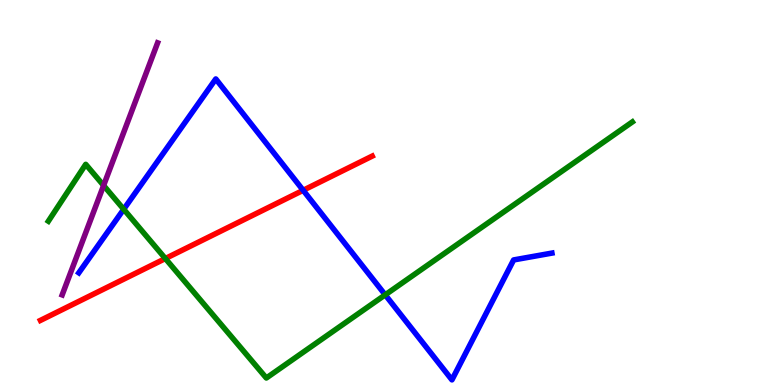[{'lines': ['blue', 'red'], 'intersections': [{'x': 3.91, 'y': 5.06}]}, {'lines': ['green', 'red'], 'intersections': [{'x': 2.13, 'y': 3.28}]}, {'lines': ['purple', 'red'], 'intersections': []}, {'lines': ['blue', 'green'], 'intersections': [{'x': 1.6, 'y': 4.56}, {'x': 4.97, 'y': 2.34}]}, {'lines': ['blue', 'purple'], 'intersections': []}, {'lines': ['green', 'purple'], 'intersections': [{'x': 1.34, 'y': 5.18}]}]